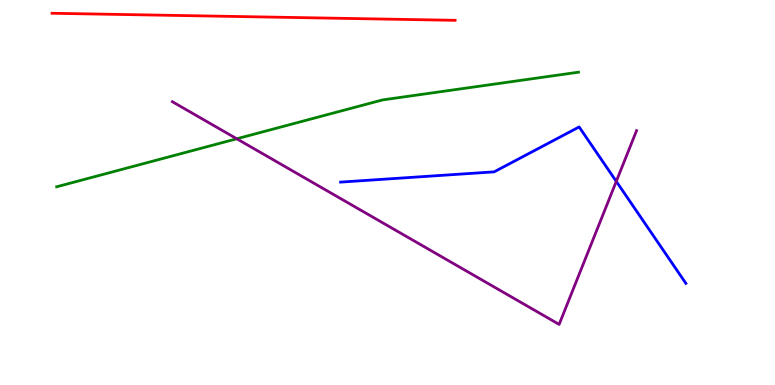[{'lines': ['blue', 'red'], 'intersections': []}, {'lines': ['green', 'red'], 'intersections': []}, {'lines': ['purple', 'red'], 'intersections': []}, {'lines': ['blue', 'green'], 'intersections': []}, {'lines': ['blue', 'purple'], 'intersections': [{'x': 7.95, 'y': 5.29}]}, {'lines': ['green', 'purple'], 'intersections': [{'x': 3.06, 'y': 6.4}]}]